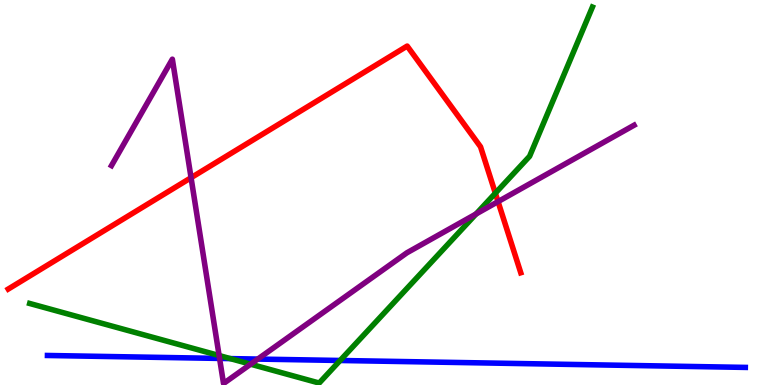[{'lines': ['blue', 'red'], 'intersections': []}, {'lines': ['green', 'red'], 'intersections': [{'x': 6.39, 'y': 4.98}]}, {'lines': ['purple', 'red'], 'intersections': [{'x': 2.47, 'y': 5.38}, {'x': 6.43, 'y': 4.76}]}, {'lines': ['blue', 'green'], 'intersections': [{'x': 2.97, 'y': 0.686}, {'x': 4.39, 'y': 0.637}]}, {'lines': ['blue', 'purple'], 'intersections': [{'x': 2.83, 'y': 0.69}, {'x': 3.33, 'y': 0.673}]}, {'lines': ['green', 'purple'], 'intersections': [{'x': 2.83, 'y': 0.765}, {'x': 3.23, 'y': 0.541}, {'x': 6.14, 'y': 4.44}]}]